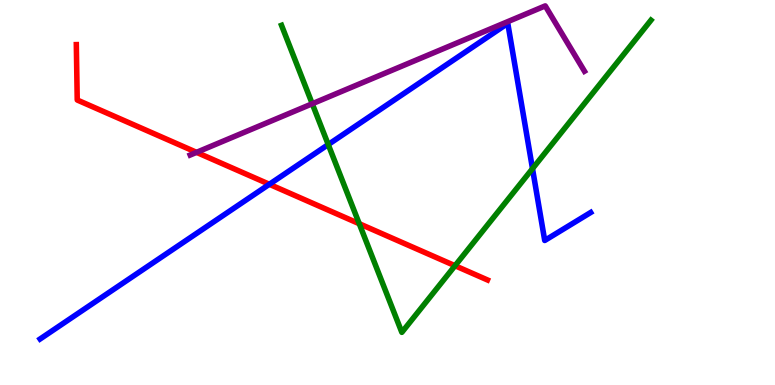[{'lines': ['blue', 'red'], 'intersections': [{'x': 3.48, 'y': 5.21}]}, {'lines': ['green', 'red'], 'intersections': [{'x': 4.64, 'y': 4.19}, {'x': 5.87, 'y': 3.1}]}, {'lines': ['purple', 'red'], 'intersections': [{'x': 2.54, 'y': 6.04}]}, {'lines': ['blue', 'green'], 'intersections': [{'x': 4.24, 'y': 6.25}, {'x': 6.87, 'y': 5.62}]}, {'lines': ['blue', 'purple'], 'intersections': []}, {'lines': ['green', 'purple'], 'intersections': [{'x': 4.03, 'y': 7.31}]}]